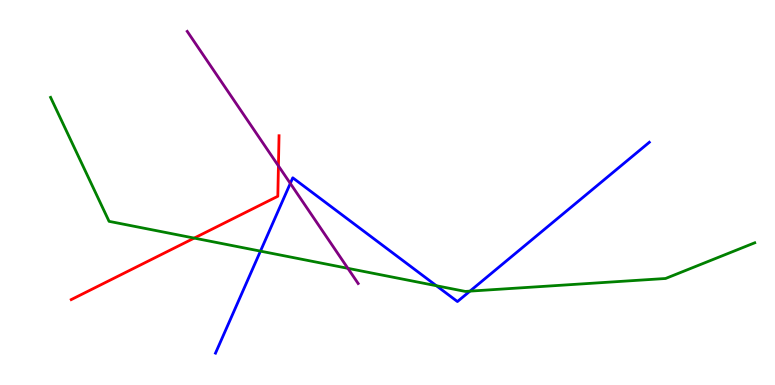[{'lines': ['blue', 'red'], 'intersections': []}, {'lines': ['green', 'red'], 'intersections': [{'x': 2.51, 'y': 3.82}]}, {'lines': ['purple', 'red'], 'intersections': [{'x': 3.59, 'y': 5.69}]}, {'lines': ['blue', 'green'], 'intersections': [{'x': 3.36, 'y': 3.48}, {'x': 5.63, 'y': 2.58}, {'x': 6.06, 'y': 2.44}]}, {'lines': ['blue', 'purple'], 'intersections': [{'x': 3.75, 'y': 5.24}]}, {'lines': ['green', 'purple'], 'intersections': [{'x': 4.49, 'y': 3.03}]}]